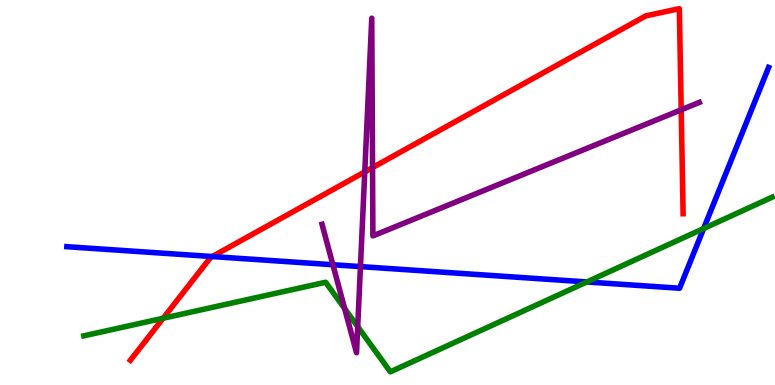[{'lines': ['blue', 'red'], 'intersections': [{'x': 2.74, 'y': 3.34}]}, {'lines': ['green', 'red'], 'intersections': [{'x': 2.1, 'y': 1.73}]}, {'lines': ['purple', 'red'], 'intersections': [{'x': 4.71, 'y': 5.54}, {'x': 4.81, 'y': 5.65}, {'x': 8.79, 'y': 7.15}]}, {'lines': ['blue', 'green'], 'intersections': [{'x': 7.57, 'y': 2.68}, {'x': 9.08, 'y': 4.06}]}, {'lines': ['blue', 'purple'], 'intersections': [{'x': 4.3, 'y': 3.12}, {'x': 4.65, 'y': 3.08}]}, {'lines': ['green', 'purple'], 'intersections': [{'x': 4.45, 'y': 1.98}, {'x': 4.62, 'y': 1.51}]}]